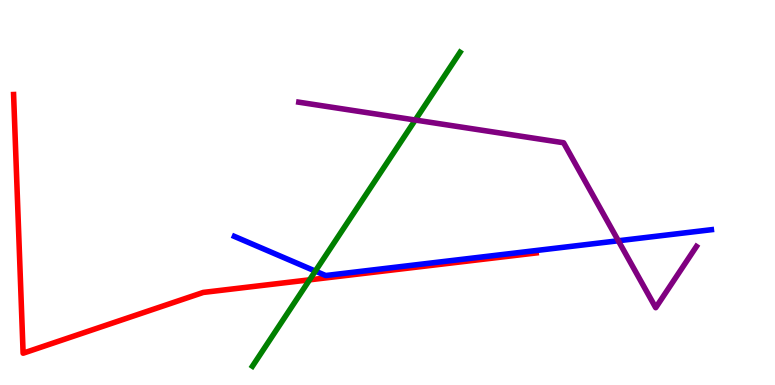[{'lines': ['blue', 'red'], 'intersections': []}, {'lines': ['green', 'red'], 'intersections': [{'x': 3.99, 'y': 2.73}]}, {'lines': ['purple', 'red'], 'intersections': []}, {'lines': ['blue', 'green'], 'intersections': [{'x': 4.07, 'y': 2.96}]}, {'lines': ['blue', 'purple'], 'intersections': [{'x': 7.98, 'y': 3.75}]}, {'lines': ['green', 'purple'], 'intersections': [{'x': 5.36, 'y': 6.88}]}]